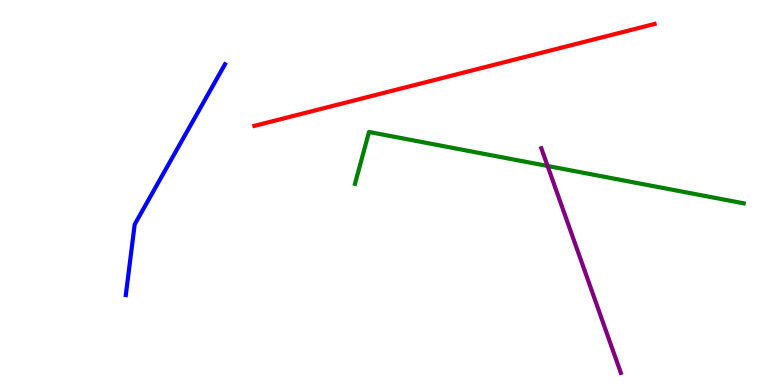[{'lines': ['blue', 'red'], 'intersections': []}, {'lines': ['green', 'red'], 'intersections': []}, {'lines': ['purple', 'red'], 'intersections': []}, {'lines': ['blue', 'green'], 'intersections': []}, {'lines': ['blue', 'purple'], 'intersections': []}, {'lines': ['green', 'purple'], 'intersections': [{'x': 7.07, 'y': 5.69}]}]